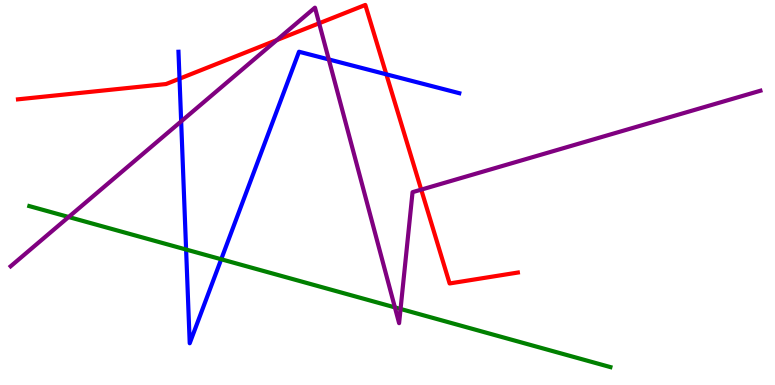[{'lines': ['blue', 'red'], 'intersections': [{'x': 2.32, 'y': 7.96}, {'x': 4.98, 'y': 8.07}]}, {'lines': ['green', 'red'], 'intersections': []}, {'lines': ['purple', 'red'], 'intersections': [{'x': 3.57, 'y': 8.96}, {'x': 4.12, 'y': 9.4}, {'x': 5.44, 'y': 5.07}]}, {'lines': ['blue', 'green'], 'intersections': [{'x': 2.4, 'y': 3.52}, {'x': 2.85, 'y': 3.27}]}, {'lines': ['blue', 'purple'], 'intersections': [{'x': 2.34, 'y': 6.85}, {'x': 4.24, 'y': 8.46}]}, {'lines': ['green', 'purple'], 'intersections': [{'x': 0.886, 'y': 4.36}, {'x': 5.1, 'y': 2.02}, {'x': 5.17, 'y': 1.98}]}]